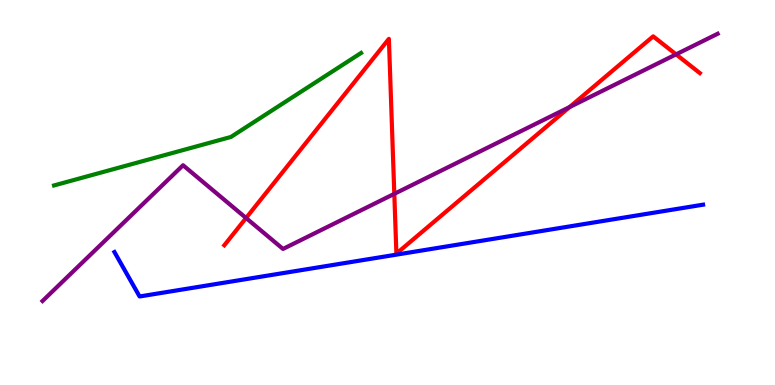[{'lines': ['blue', 'red'], 'intersections': []}, {'lines': ['green', 'red'], 'intersections': []}, {'lines': ['purple', 'red'], 'intersections': [{'x': 3.17, 'y': 4.34}, {'x': 5.09, 'y': 4.97}, {'x': 7.35, 'y': 7.22}, {'x': 8.72, 'y': 8.59}]}, {'lines': ['blue', 'green'], 'intersections': []}, {'lines': ['blue', 'purple'], 'intersections': []}, {'lines': ['green', 'purple'], 'intersections': []}]